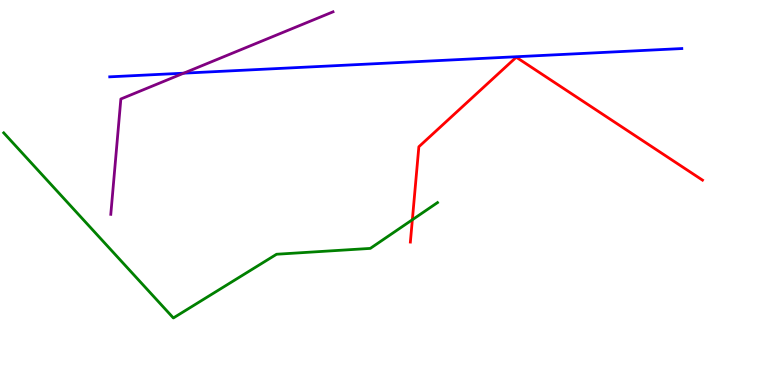[{'lines': ['blue', 'red'], 'intersections': []}, {'lines': ['green', 'red'], 'intersections': [{'x': 5.32, 'y': 4.29}]}, {'lines': ['purple', 'red'], 'intersections': []}, {'lines': ['blue', 'green'], 'intersections': []}, {'lines': ['blue', 'purple'], 'intersections': [{'x': 2.37, 'y': 8.1}]}, {'lines': ['green', 'purple'], 'intersections': []}]